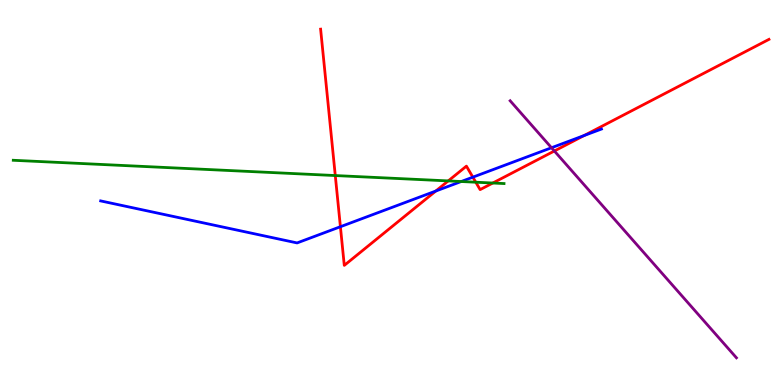[{'lines': ['blue', 'red'], 'intersections': [{'x': 4.39, 'y': 4.11}, {'x': 5.62, 'y': 5.04}, {'x': 6.1, 'y': 5.4}, {'x': 7.54, 'y': 6.48}]}, {'lines': ['green', 'red'], 'intersections': [{'x': 4.33, 'y': 5.44}, {'x': 5.78, 'y': 5.3}, {'x': 6.14, 'y': 5.27}, {'x': 6.36, 'y': 5.25}]}, {'lines': ['purple', 'red'], 'intersections': [{'x': 7.15, 'y': 6.08}]}, {'lines': ['blue', 'green'], 'intersections': [{'x': 5.95, 'y': 5.29}]}, {'lines': ['blue', 'purple'], 'intersections': [{'x': 7.12, 'y': 6.16}]}, {'lines': ['green', 'purple'], 'intersections': []}]